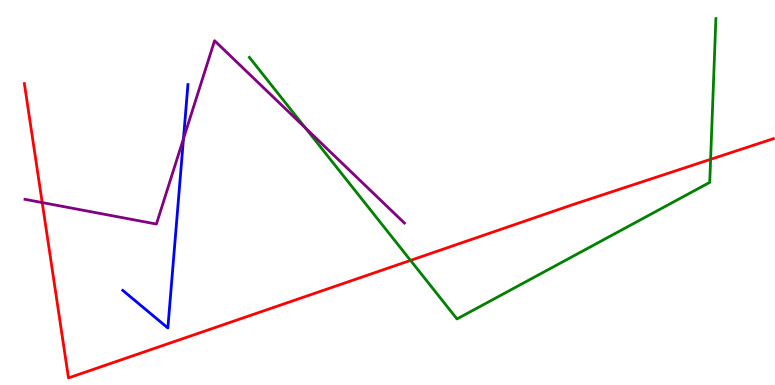[{'lines': ['blue', 'red'], 'intersections': []}, {'lines': ['green', 'red'], 'intersections': [{'x': 5.3, 'y': 3.24}, {'x': 9.17, 'y': 5.86}]}, {'lines': ['purple', 'red'], 'intersections': [{'x': 0.545, 'y': 4.74}]}, {'lines': ['blue', 'green'], 'intersections': []}, {'lines': ['blue', 'purple'], 'intersections': [{'x': 2.37, 'y': 6.4}]}, {'lines': ['green', 'purple'], 'intersections': [{'x': 3.94, 'y': 6.68}]}]